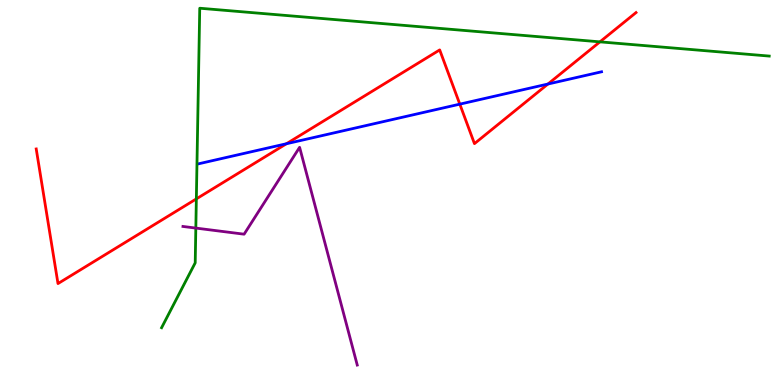[{'lines': ['blue', 'red'], 'intersections': [{'x': 3.7, 'y': 6.27}, {'x': 5.93, 'y': 7.29}, {'x': 7.07, 'y': 7.82}]}, {'lines': ['green', 'red'], 'intersections': [{'x': 2.53, 'y': 4.83}, {'x': 7.74, 'y': 8.91}]}, {'lines': ['purple', 'red'], 'intersections': []}, {'lines': ['blue', 'green'], 'intersections': []}, {'lines': ['blue', 'purple'], 'intersections': []}, {'lines': ['green', 'purple'], 'intersections': [{'x': 2.53, 'y': 4.08}]}]